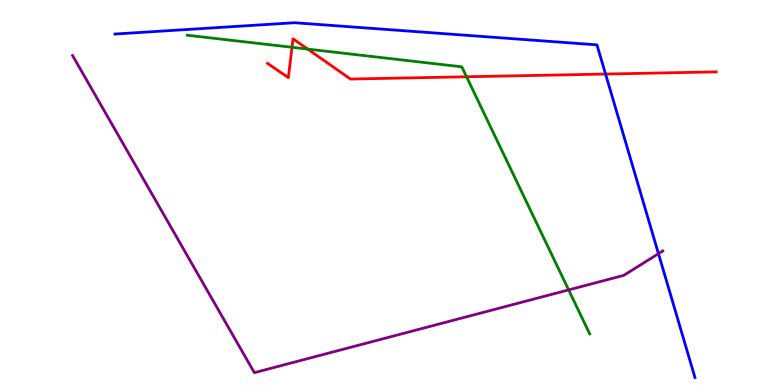[{'lines': ['blue', 'red'], 'intersections': [{'x': 7.81, 'y': 8.08}]}, {'lines': ['green', 'red'], 'intersections': [{'x': 3.77, 'y': 8.77}, {'x': 3.97, 'y': 8.73}, {'x': 6.02, 'y': 8.01}]}, {'lines': ['purple', 'red'], 'intersections': []}, {'lines': ['blue', 'green'], 'intersections': []}, {'lines': ['blue', 'purple'], 'intersections': [{'x': 8.5, 'y': 3.41}]}, {'lines': ['green', 'purple'], 'intersections': [{'x': 7.34, 'y': 2.47}]}]